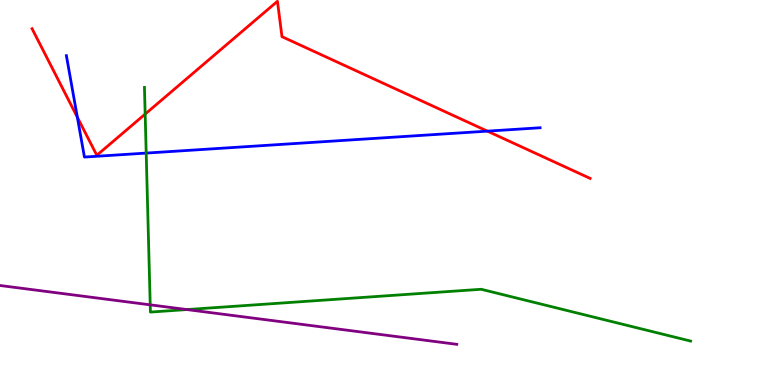[{'lines': ['blue', 'red'], 'intersections': [{'x': 0.998, 'y': 6.96}, {'x': 6.29, 'y': 6.59}]}, {'lines': ['green', 'red'], 'intersections': [{'x': 1.87, 'y': 7.04}]}, {'lines': ['purple', 'red'], 'intersections': []}, {'lines': ['blue', 'green'], 'intersections': [{'x': 1.89, 'y': 6.02}]}, {'lines': ['blue', 'purple'], 'intersections': []}, {'lines': ['green', 'purple'], 'intersections': [{'x': 1.94, 'y': 2.08}, {'x': 2.41, 'y': 1.96}]}]